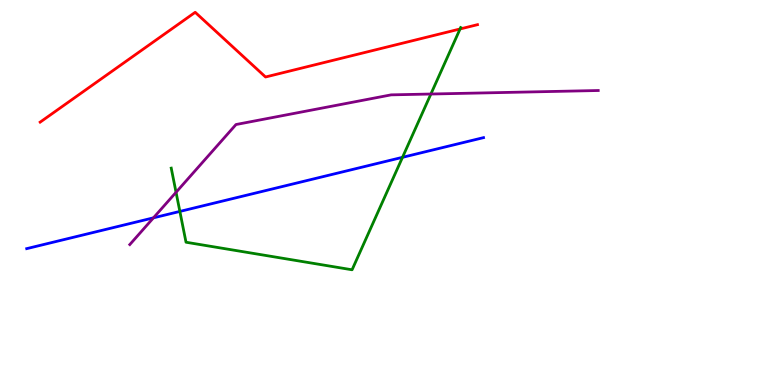[{'lines': ['blue', 'red'], 'intersections': []}, {'lines': ['green', 'red'], 'intersections': [{'x': 5.94, 'y': 9.25}]}, {'lines': ['purple', 'red'], 'intersections': []}, {'lines': ['blue', 'green'], 'intersections': [{'x': 2.32, 'y': 4.51}, {'x': 5.19, 'y': 5.91}]}, {'lines': ['blue', 'purple'], 'intersections': [{'x': 1.98, 'y': 4.34}]}, {'lines': ['green', 'purple'], 'intersections': [{'x': 2.27, 'y': 5.01}, {'x': 5.56, 'y': 7.56}]}]